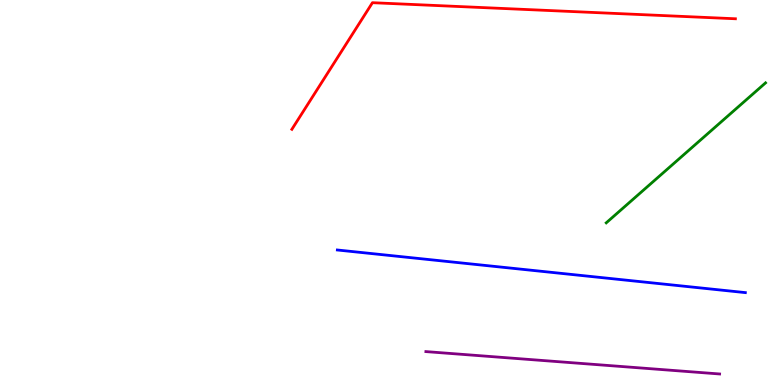[{'lines': ['blue', 'red'], 'intersections': []}, {'lines': ['green', 'red'], 'intersections': []}, {'lines': ['purple', 'red'], 'intersections': []}, {'lines': ['blue', 'green'], 'intersections': []}, {'lines': ['blue', 'purple'], 'intersections': []}, {'lines': ['green', 'purple'], 'intersections': []}]